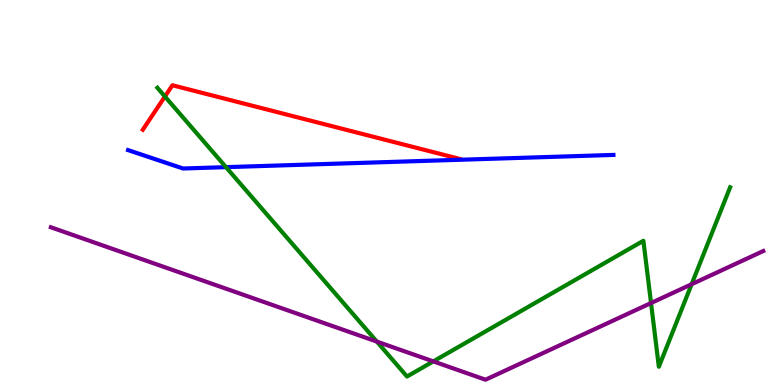[{'lines': ['blue', 'red'], 'intersections': []}, {'lines': ['green', 'red'], 'intersections': [{'x': 2.13, 'y': 7.49}]}, {'lines': ['purple', 'red'], 'intersections': []}, {'lines': ['blue', 'green'], 'intersections': [{'x': 2.92, 'y': 5.66}]}, {'lines': ['blue', 'purple'], 'intersections': []}, {'lines': ['green', 'purple'], 'intersections': [{'x': 4.86, 'y': 1.13}, {'x': 5.59, 'y': 0.613}, {'x': 8.4, 'y': 2.13}, {'x': 8.92, 'y': 2.62}]}]